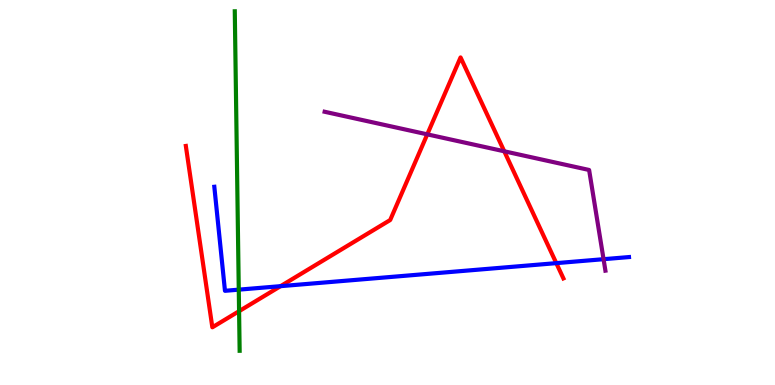[{'lines': ['blue', 'red'], 'intersections': [{'x': 3.62, 'y': 2.57}, {'x': 7.18, 'y': 3.17}]}, {'lines': ['green', 'red'], 'intersections': [{'x': 3.08, 'y': 1.92}]}, {'lines': ['purple', 'red'], 'intersections': [{'x': 5.51, 'y': 6.51}, {'x': 6.51, 'y': 6.07}]}, {'lines': ['blue', 'green'], 'intersections': [{'x': 3.08, 'y': 2.48}]}, {'lines': ['blue', 'purple'], 'intersections': [{'x': 7.79, 'y': 3.27}]}, {'lines': ['green', 'purple'], 'intersections': []}]